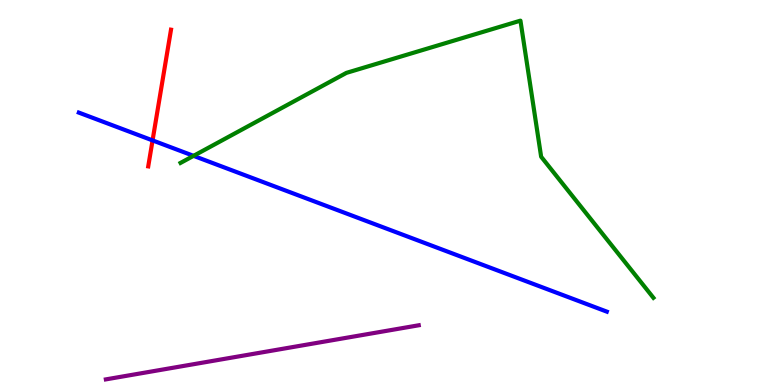[{'lines': ['blue', 'red'], 'intersections': [{'x': 1.97, 'y': 6.35}]}, {'lines': ['green', 'red'], 'intersections': []}, {'lines': ['purple', 'red'], 'intersections': []}, {'lines': ['blue', 'green'], 'intersections': [{'x': 2.5, 'y': 5.95}]}, {'lines': ['blue', 'purple'], 'intersections': []}, {'lines': ['green', 'purple'], 'intersections': []}]